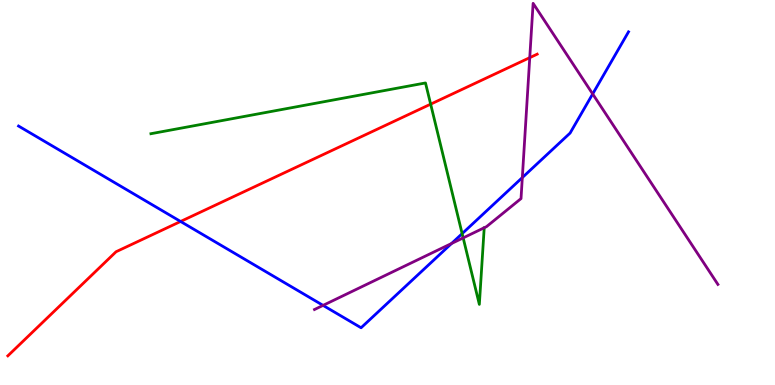[{'lines': ['blue', 'red'], 'intersections': [{'x': 2.33, 'y': 4.25}]}, {'lines': ['green', 'red'], 'intersections': [{'x': 5.56, 'y': 7.29}]}, {'lines': ['purple', 'red'], 'intersections': [{'x': 6.84, 'y': 8.5}]}, {'lines': ['blue', 'green'], 'intersections': [{'x': 5.96, 'y': 3.93}]}, {'lines': ['blue', 'purple'], 'intersections': [{'x': 4.17, 'y': 2.07}, {'x': 5.83, 'y': 3.68}, {'x': 6.74, 'y': 5.39}, {'x': 7.65, 'y': 7.56}]}, {'lines': ['green', 'purple'], 'intersections': [{'x': 5.98, 'y': 3.82}]}]